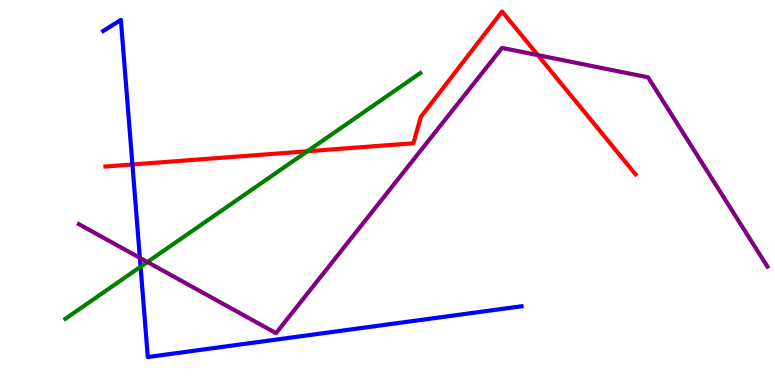[{'lines': ['blue', 'red'], 'intersections': [{'x': 1.71, 'y': 5.73}]}, {'lines': ['green', 'red'], 'intersections': [{'x': 3.97, 'y': 6.07}]}, {'lines': ['purple', 'red'], 'intersections': [{'x': 6.94, 'y': 8.57}]}, {'lines': ['blue', 'green'], 'intersections': [{'x': 1.81, 'y': 3.07}]}, {'lines': ['blue', 'purple'], 'intersections': [{'x': 1.8, 'y': 3.3}]}, {'lines': ['green', 'purple'], 'intersections': [{'x': 1.9, 'y': 3.19}]}]